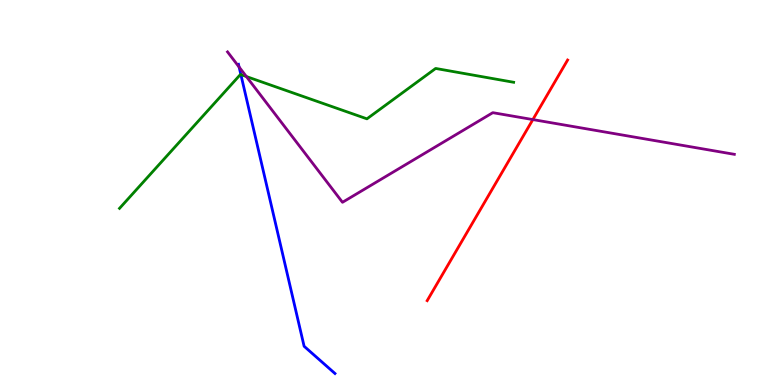[{'lines': ['blue', 'red'], 'intersections': []}, {'lines': ['green', 'red'], 'intersections': []}, {'lines': ['purple', 'red'], 'intersections': [{'x': 6.88, 'y': 6.89}]}, {'lines': ['blue', 'green'], 'intersections': [{'x': 3.11, 'y': 8.06}]}, {'lines': ['blue', 'purple'], 'intersections': [{'x': 3.09, 'y': 8.26}]}, {'lines': ['green', 'purple'], 'intersections': [{'x': 3.18, 'y': 8.01}]}]